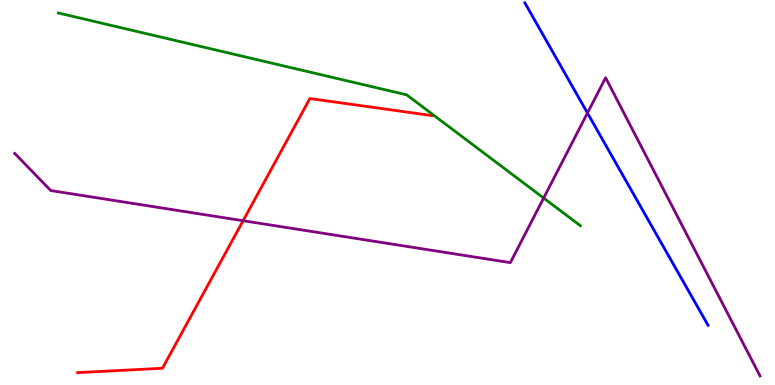[{'lines': ['blue', 'red'], 'intersections': []}, {'lines': ['green', 'red'], 'intersections': []}, {'lines': ['purple', 'red'], 'intersections': [{'x': 3.14, 'y': 4.27}]}, {'lines': ['blue', 'green'], 'intersections': []}, {'lines': ['blue', 'purple'], 'intersections': [{'x': 7.58, 'y': 7.06}]}, {'lines': ['green', 'purple'], 'intersections': [{'x': 7.01, 'y': 4.86}]}]